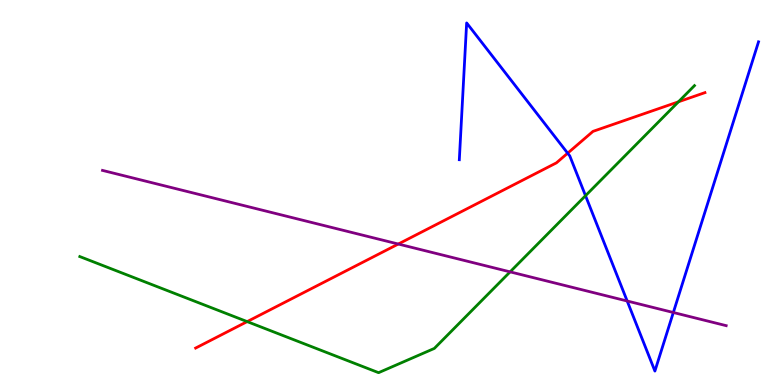[{'lines': ['blue', 'red'], 'intersections': [{'x': 7.32, 'y': 6.02}]}, {'lines': ['green', 'red'], 'intersections': [{'x': 3.19, 'y': 1.65}, {'x': 8.75, 'y': 7.36}]}, {'lines': ['purple', 'red'], 'intersections': [{'x': 5.14, 'y': 3.66}]}, {'lines': ['blue', 'green'], 'intersections': [{'x': 7.56, 'y': 4.92}]}, {'lines': ['blue', 'purple'], 'intersections': [{'x': 8.09, 'y': 2.18}, {'x': 8.69, 'y': 1.88}]}, {'lines': ['green', 'purple'], 'intersections': [{'x': 6.58, 'y': 2.94}]}]